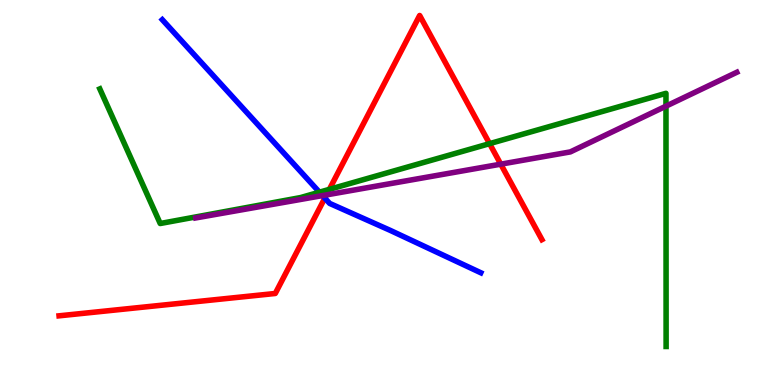[{'lines': ['blue', 'red'], 'intersections': [{'x': 4.19, 'y': 4.85}]}, {'lines': ['green', 'red'], 'intersections': [{'x': 4.25, 'y': 5.08}, {'x': 6.32, 'y': 6.27}]}, {'lines': ['purple', 'red'], 'intersections': [{'x': 4.21, 'y': 4.94}, {'x': 6.46, 'y': 5.74}]}, {'lines': ['blue', 'green'], 'intersections': [{'x': 4.12, 'y': 5.01}]}, {'lines': ['blue', 'purple'], 'intersections': [{'x': 4.16, 'y': 4.92}]}, {'lines': ['green', 'purple'], 'intersections': [{'x': 8.59, 'y': 7.24}]}]